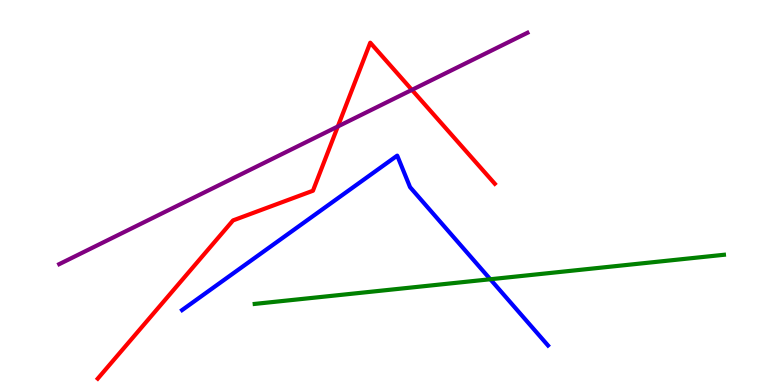[{'lines': ['blue', 'red'], 'intersections': []}, {'lines': ['green', 'red'], 'intersections': []}, {'lines': ['purple', 'red'], 'intersections': [{'x': 4.36, 'y': 6.71}, {'x': 5.31, 'y': 7.67}]}, {'lines': ['blue', 'green'], 'intersections': [{'x': 6.33, 'y': 2.75}]}, {'lines': ['blue', 'purple'], 'intersections': []}, {'lines': ['green', 'purple'], 'intersections': []}]